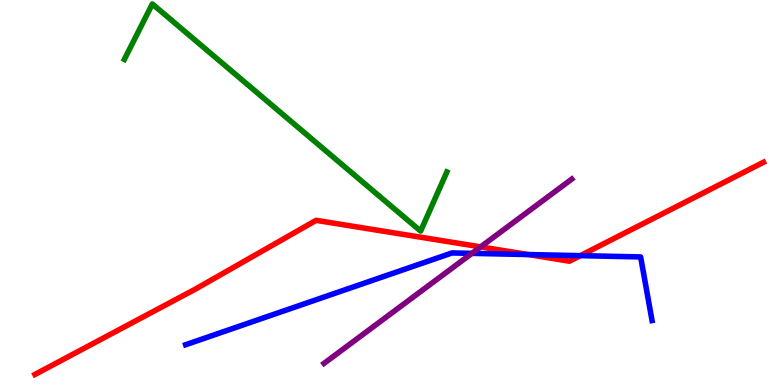[{'lines': ['blue', 'red'], 'intersections': [{'x': 6.82, 'y': 3.39}, {'x': 7.49, 'y': 3.36}]}, {'lines': ['green', 'red'], 'intersections': []}, {'lines': ['purple', 'red'], 'intersections': [{'x': 6.2, 'y': 3.59}]}, {'lines': ['blue', 'green'], 'intersections': []}, {'lines': ['blue', 'purple'], 'intersections': [{'x': 6.09, 'y': 3.42}]}, {'lines': ['green', 'purple'], 'intersections': []}]